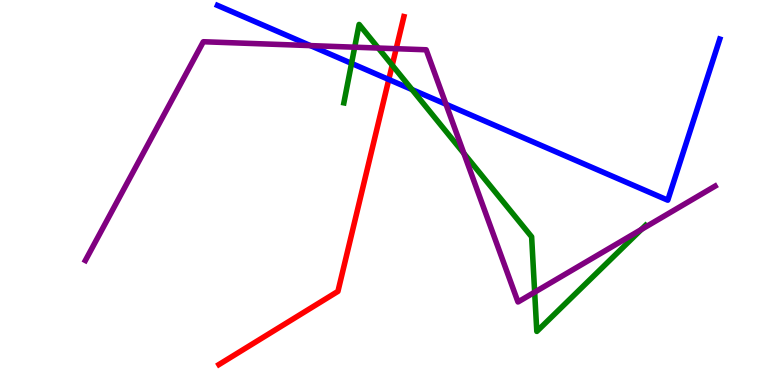[{'lines': ['blue', 'red'], 'intersections': [{'x': 5.02, 'y': 7.93}]}, {'lines': ['green', 'red'], 'intersections': [{'x': 5.06, 'y': 8.31}]}, {'lines': ['purple', 'red'], 'intersections': [{'x': 5.11, 'y': 8.74}]}, {'lines': ['blue', 'green'], 'intersections': [{'x': 4.54, 'y': 8.35}, {'x': 5.32, 'y': 7.67}]}, {'lines': ['blue', 'purple'], 'intersections': [{'x': 4.01, 'y': 8.82}, {'x': 5.75, 'y': 7.29}]}, {'lines': ['green', 'purple'], 'intersections': [{'x': 4.58, 'y': 8.77}, {'x': 4.88, 'y': 8.75}, {'x': 5.99, 'y': 6.01}, {'x': 6.9, 'y': 2.41}, {'x': 8.28, 'y': 4.04}]}]